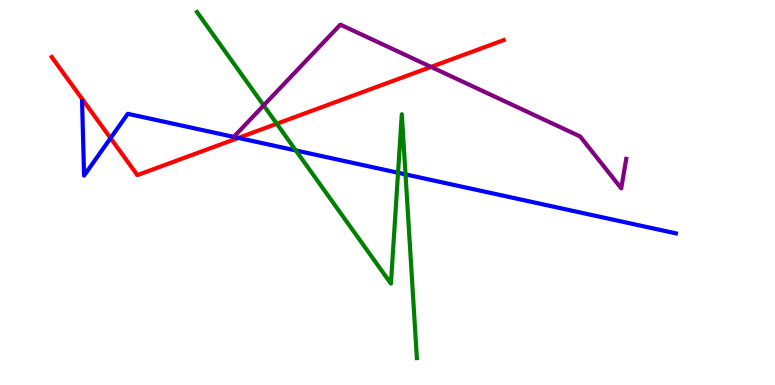[{'lines': ['blue', 'red'], 'intersections': [{'x': 1.43, 'y': 6.41}, {'x': 3.08, 'y': 6.42}]}, {'lines': ['green', 'red'], 'intersections': [{'x': 3.57, 'y': 6.79}]}, {'lines': ['purple', 'red'], 'intersections': [{'x': 5.56, 'y': 8.26}]}, {'lines': ['blue', 'green'], 'intersections': [{'x': 3.82, 'y': 6.09}, {'x': 5.14, 'y': 5.51}, {'x': 5.23, 'y': 5.47}]}, {'lines': ['blue', 'purple'], 'intersections': []}, {'lines': ['green', 'purple'], 'intersections': [{'x': 3.4, 'y': 7.26}]}]